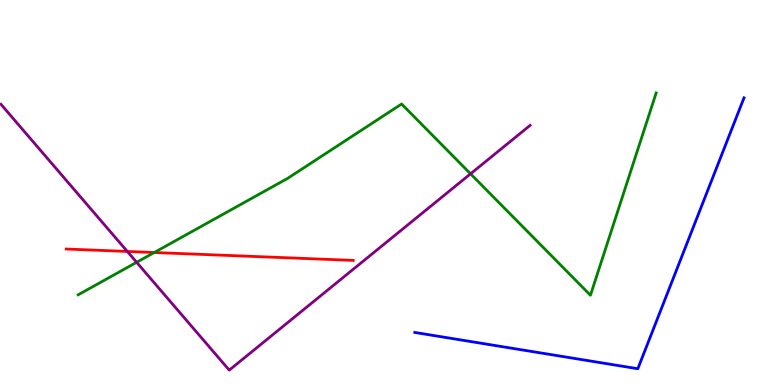[{'lines': ['blue', 'red'], 'intersections': []}, {'lines': ['green', 'red'], 'intersections': [{'x': 1.99, 'y': 3.44}]}, {'lines': ['purple', 'red'], 'intersections': [{'x': 1.64, 'y': 3.47}]}, {'lines': ['blue', 'green'], 'intersections': []}, {'lines': ['blue', 'purple'], 'intersections': []}, {'lines': ['green', 'purple'], 'intersections': [{'x': 1.76, 'y': 3.19}, {'x': 6.07, 'y': 5.49}]}]